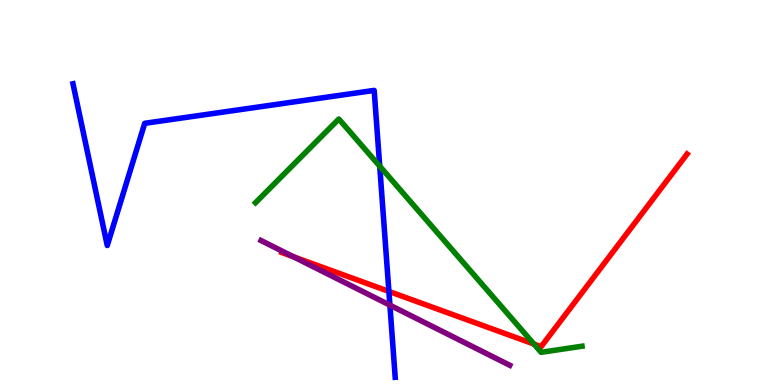[{'lines': ['blue', 'red'], 'intersections': [{'x': 5.02, 'y': 2.43}]}, {'lines': ['green', 'red'], 'intersections': [{'x': 6.89, 'y': 1.06}]}, {'lines': ['purple', 'red'], 'intersections': [{'x': 3.78, 'y': 3.33}]}, {'lines': ['blue', 'green'], 'intersections': [{'x': 4.9, 'y': 5.68}]}, {'lines': ['blue', 'purple'], 'intersections': [{'x': 5.03, 'y': 2.07}]}, {'lines': ['green', 'purple'], 'intersections': []}]